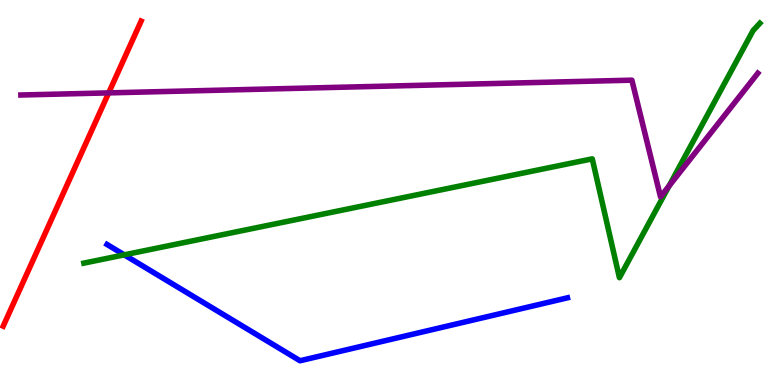[{'lines': ['blue', 'red'], 'intersections': []}, {'lines': ['green', 'red'], 'intersections': []}, {'lines': ['purple', 'red'], 'intersections': [{'x': 1.4, 'y': 7.59}]}, {'lines': ['blue', 'green'], 'intersections': [{'x': 1.6, 'y': 3.38}]}, {'lines': ['blue', 'purple'], 'intersections': []}, {'lines': ['green', 'purple'], 'intersections': [{'x': 8.63, 'y': 5.17}]}]